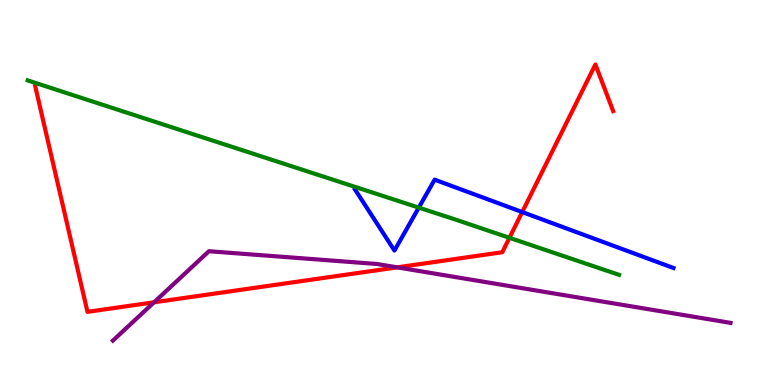[{'lines': ['blue', 'red'], 'intersections': [{'x': 6.74, 'y': 4.49}]}, {'lines': ['green', 'red'], 'intersections': [{'x': 6.57, 'y': 3.82}]}, {'lines': ['purple', 'red'], 'intersections': [{'x': 1.99, 'y': 2.15}, {'x': 5.12, 'y': 3.06}]}, {'lines': ['blue', 'green'], 'intersections': [{'x': 5.4, 'y': 4.61}]}, {'lines': ['blue', 'purple'], 'intersections': []}, {'lines': ['green', 'purple'], 'intersections': []}]